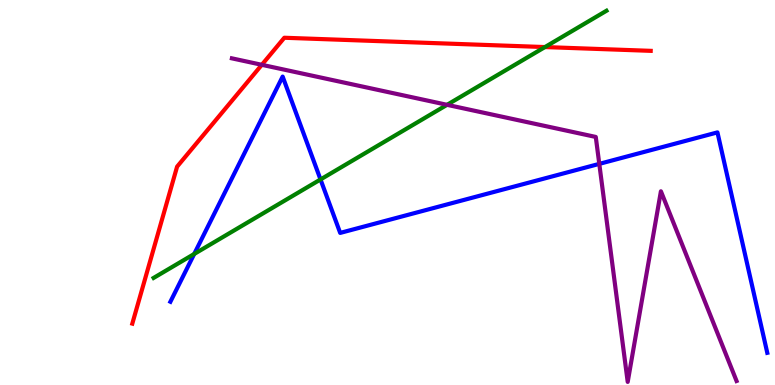[{'lines': ['blue', 'red'], 'intersections': []}, {'lines': ['green', 'red'], 'intersections': [{'x': 7.03, 'y': 8.78}]}, {'lines': ['purple', 'red'], 'intersections': [{'x': 3.38, 'y': 8.32}]}, {'lines': ['blue', 'green'], 'intersections': [{'x': 2.51, 'y': 3.4}, {'x': 4.14, 'y': 5.34}]}, {'lines': ['blue', 'purple'], 'intersections': [{'x': 7.73, 'y': 5.74}]}, {'lines': ['green', 'purple'], 'intersections': [{'x': 5.77, 'y': 7.28}]}]